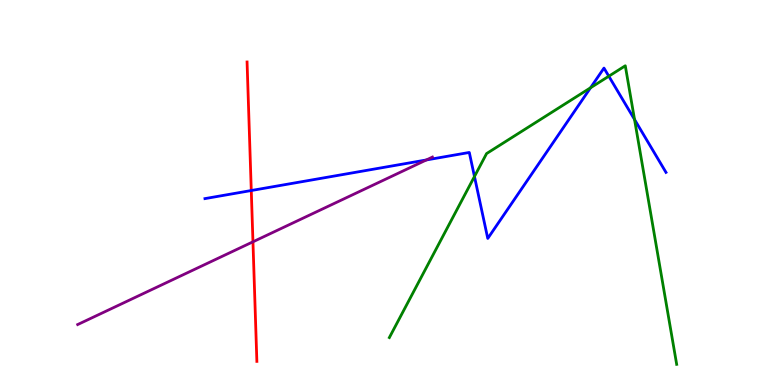[{'lines': ['blue', 'red'], 'intersections': [{'x': 3.24, 'y': 5.05}]}, {'lines': ['green', 'red'], 'intersections': []}, {'lines': ['purple', 'red'], 'intersections': [{'x': 3.26, 'y': 3.72}]}, {'lines': ['blue', 'green'], 'intersections': [{'x': 6.12, 'y': 5.42}, {'x': 7.62, 'y': 7.72}, {'x': 7.86, 'y': 8.02}, {'x': 8.19, 'y': 6.9}]}, {'lines': ['blue', 'purple'], 'intersections': [{'x': 5.5, 'y': 5.85}]}, {'lines': ['green', 'purple'], 'intersections': []}]